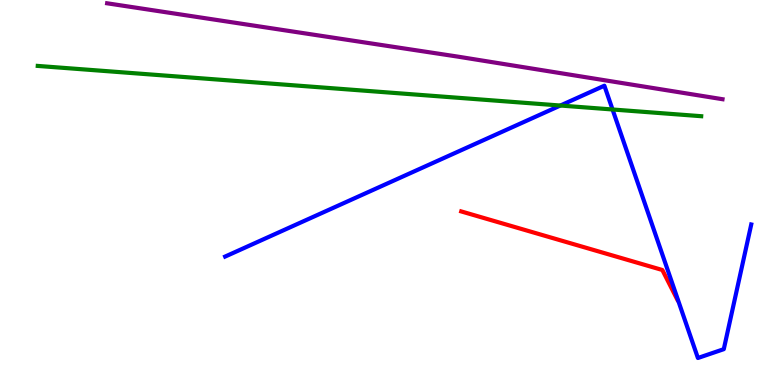[{'lines': ['blue', 'red'], 'intersections': []}, {'lines': ['green', 'red'], 'intersections': []}, {'lines': ['purple', 'red'], 'intersections': []}, {'lines': ['blue', 'green'], 'intersections': [{'x': 7.23, 'y': 7.26}, {'x': 7.9, 'y': 7.16}]}, {'lines': ['blue', 'purple'], 'intersections': []}, {'lines': ['green', 'purple'], 'intersections': []}]